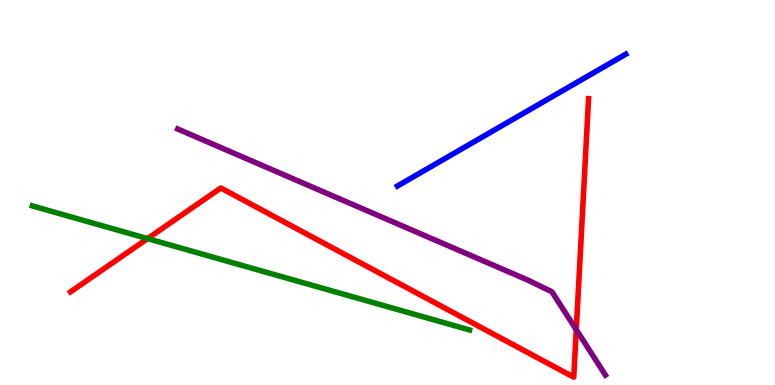[{'lines': ['blue', 'red'], 'intersections': []}, {'lines': ['green', 'red'], 'intersections': [{'x': 1.9, 'y': 3.8}]}, {'lines': ['purple', 'red'], 'intersections': [{'x': 7.44, 'y': 1.44}]}, {'lines': ['blue', 'green'], 'intersections': []}, {'lines': ['blue', 'purple'], 'intersections': []}, {'lines': ['green', 'purple'], 'intersections': []}]